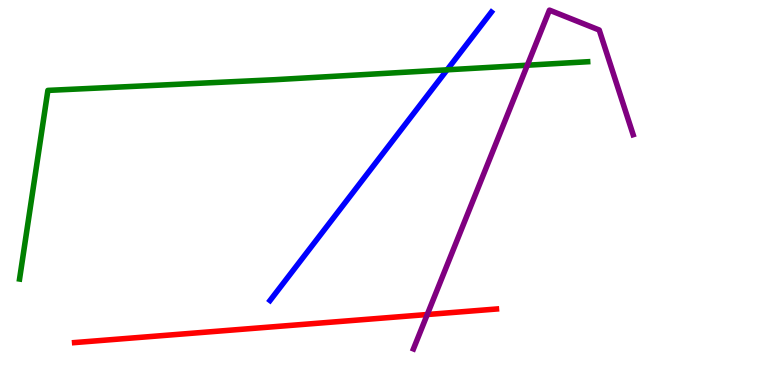[{'lines': ['blue', 'red'], 'intersections': []}, {'lines': ['green', 'red'], 'intersections': []}, {'lines': ['purple', 'red'], 'intersections': [{'x': 5.51, 'y': 1.83}]}, {'lines': ['blue', 'green'], 'intersections': [{'x': 5.77, 'y': 8.19}]}, {'lines': ['blue', 'purple'], 'intersections': []}, {'lines': ['green', 'purple'], 'intersections': [{'x': 6.8, 'y': 8.31}]}]